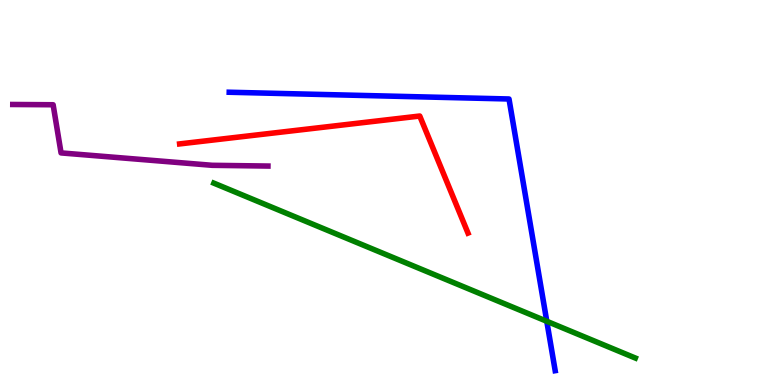[{'lines': ['blue', 'red'], 'intersections': []}, {'lines': ['green', 'red'], 'intersections': []}, {'lines': ['purple', 'red'], 'intersections': []}, {'lines': ['blue', 'green'], 'intersections': [{'x': 7.06, 'y': 1.65}]}, {'lines': ['blue', 'purple'], 'intersections': []}, {'lines': ['green', 'purple'], 'intersections': []}]